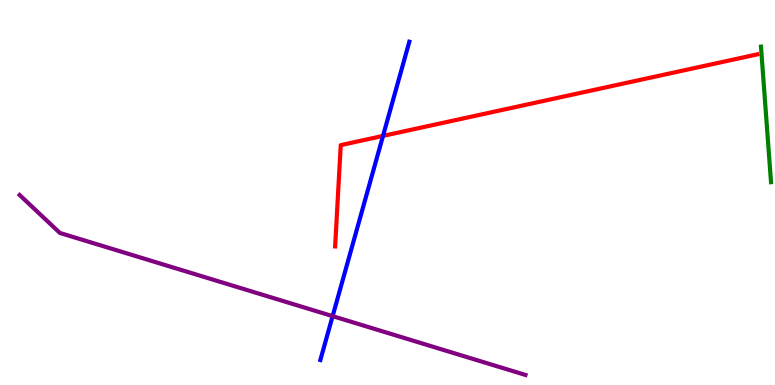[{'lines': ['blue', 'red'], 'intersections': [{'x': 4.94, 'y': 6.47}]}, {'lines': ['green', 'red'], 'intersections': []}, {'lines': ['purple', 'red'], 'intersections': []}, {'lines': ['blue', 'green'], 'intersections': []}, {'lines': ['blue', 'purple'], 'intersections': [{'x': 4.29, 'y': 1.79}]}, {'lines': ['green', 'purple'], 'intersections': []}]